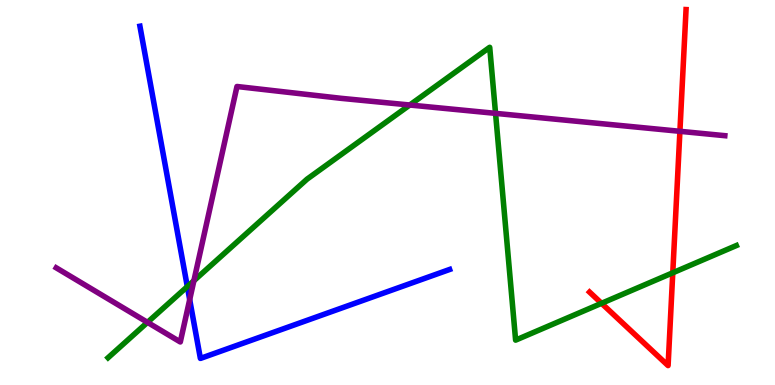[{'lines': ['blue', 'red'], 'intersections': []}, {'lines': ['green', 'red'], 'intersections': [{'x': 7.76, 'y': 2.12}, {'x': 8.68, 'y': 2.91}]}, {'lines': ['purple', 'red'], 'intersections': [{'x': 8.77, 'y': 6.59}]}, {'lines': ['blue', 'green'], 'intersections': [{'x': 2.42, 'y': 2.56}]}, {'lines': ['blue', 'purple'], 'intersections': [{'x': 2.45, 'y': 2.22}]}, {'lines': ['green', 'purple'], 'intersections': [{'x': 1.9, 'y': 1.63}, {'x': 2.5, 'y': 2.71}, {'x': 5.29, 'y': 7.27}, {'x': 6.39, 'y': 7.06}]}]